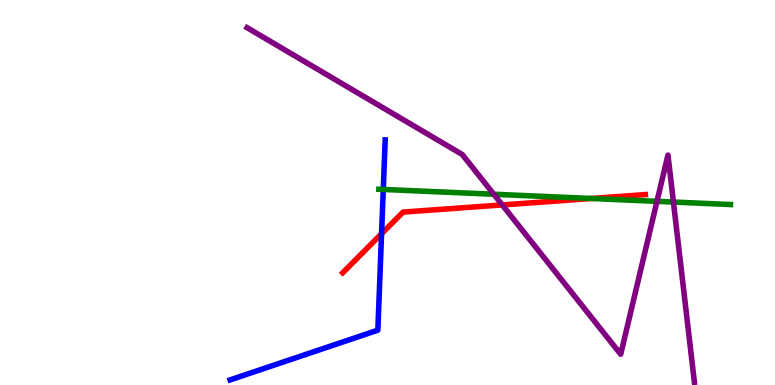[{'lines': ['blue', 'red'], 'intersections': [{'x': 4.92, 'y': 3.93}]}, {'lines': ['green', 'red'], 'intersections': [{'x': 7.63, 'y': 4.84}]}, {'lines': ['purple', 'red'], 'intersections': [{'x': 6.48, 'y': 4.68}]}, {'lines': ['blue', 'green'], 'intersections': [{'x': 4.95, 'y': 5.08}]}, {'lines': ['blue', 'purple'], 'intersections': []}, {'lines': ['green', 'purple'], 'intersections': [{'x': 6.37, 'y': 4.95}, {'x': 8.48, 'y': 4.77}, {'x': 8.69, 'y': 4.75}]}]